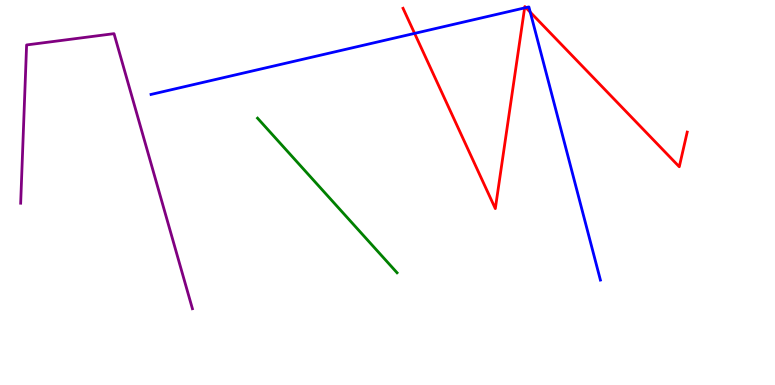[{'lines': ['blue', 'red'], 'intersections': [{'x': 5.35, 'y': 9.13}, {'x': 6.77, 'y': 9.79}, {'x': 6.79, 'y': 9.8}, {'x': 6.84, 'y': 9.68}]}, {'lines': ['green', 'red'], 'intersections': []}, {'lines': ['purple', 'red'], 'intersections': []}, {'lines': ['blue', 'green'], 'intersections': []}, {'lines': ['blue', 'purple'], 'intersections': []}, {'lines': ['green', 'purple'], 'intersections': []}]